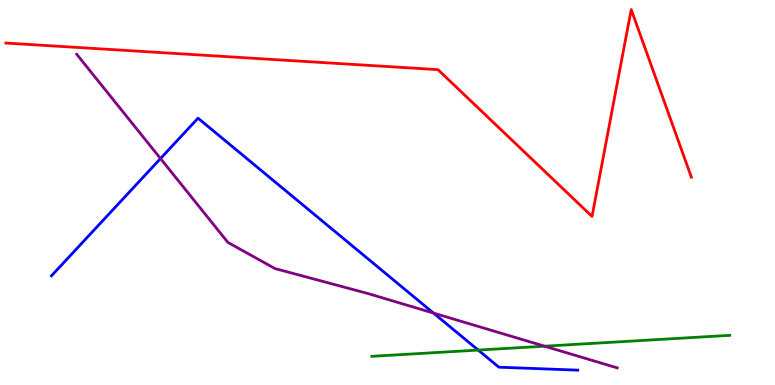[{'lines': ['blue', 'red'], 'intersections': []}, {'lines': ['green', 'red'], 'intersections': []}, {'lines': ['purple', 'red'], 'intersections': []}, {'lines': ['blue', 'green'], 'intersections': [{'x': 6.17, 'y': 0.907}]}, {'lines': ['blue', 'purple'], 'intersections': [{'x': 2.07, 'y': 5.88}, {'x': 5.59, 'y': 1.87}]}, {'lines': ['green', 'purple'], 'intersections': [{'x': 7.03, 'y': 1.01}]}]